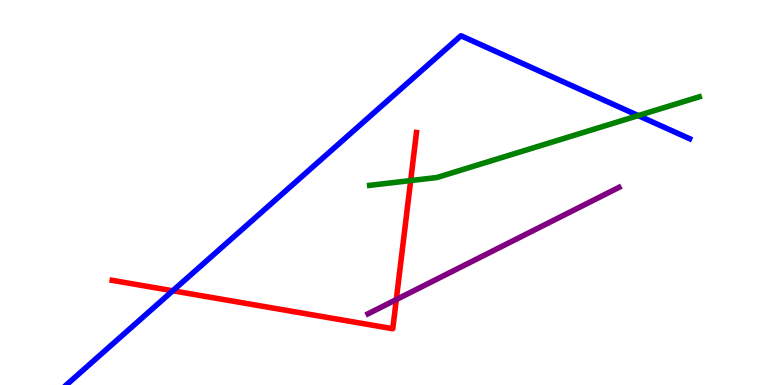[{'lines': ['blue', 'red'], 'intersections': [{'x': 2.23, 'y': 2.45}]}, {'lines': ['green', 'red'], 'intersections': [{'x': 5.3, 'y': 5.31}]}, {'lines': ['purple', 'red'], 'intersections': [{'x': 5.11, 'y': 2.22}]}, {'lines': ['blue', 'green'], 'intersections': [{'x': 8.24, 'y': 7.0}]}, {'lines': ['blue', 'purple'], 'intersections': []}, {'lines': ['green', 'purple'], 'intersections': []}]